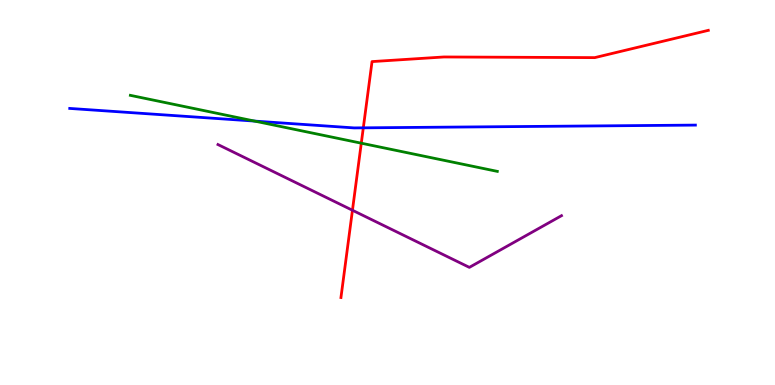[{'lines': ['blue', 'red'], 'intersections': [{'x': 4.69, 'y': 6.68}]}, {'lines': ['green', 'red'], 'intersections': [{'x': 4.66, 'y': 6.28}]}, {'lines': ['purple', 'red'], 'intersections': [{'x': 4.55, 'y': 4.54}]}, {'lines': ['blue', 'green'], 'intersections': [{'x': 3.29, 'y': 6.85}]}, {'lines': ['blue', 'purple'], 'intersections': []}, {'lines': ['green', 'purple'], 'intersections': []}]